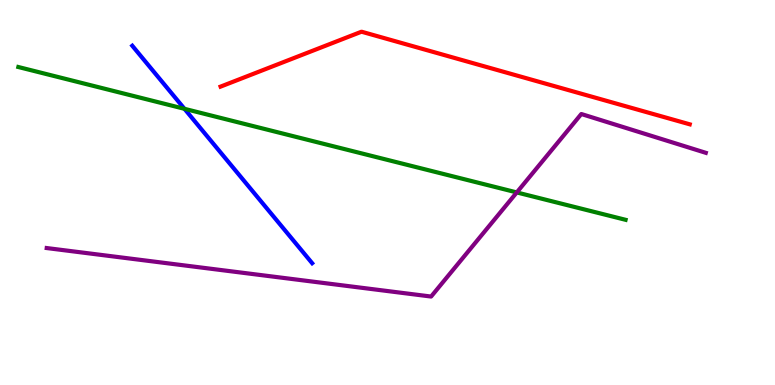[{'lines': ['blue', 'red'], 'intersections': []}, {'lines': ['green', 'red'], 'intersections': []}, {'lines': ['purple', 'red'], 'intersections': []}, {'lines': ['blue', 'green'], 'intersections': [{'x': 2.38, 'y': 7.17}]}, {'lines': ['blue', 'purple'], 'intersections': []}, {'lines': ['green', 'purple'], 'intersections': [{'x': 6.67, 'y': 5.0}]}]